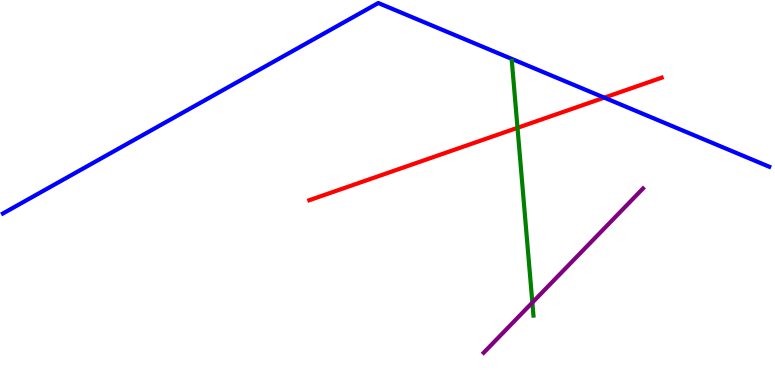[{'lines': ['blue', 'red'], 'intersections': [{'x': 7.8, 'y': 7.46}]}, {'lines': ['green', 'red'], 'intersections': [{'x': 6.68, 'y': 6.68}]}, {'lines': ['purple', 'red'], 'intersections': []}, {'lines': ['blue', 'green'], 'intersections': []}, {'lines': ['blue', 'purple'], 'intersections': []}, {'lines': ['green', 'purple'], 'intersections': [{'x': 6.87, 'y': 2.14}]}]